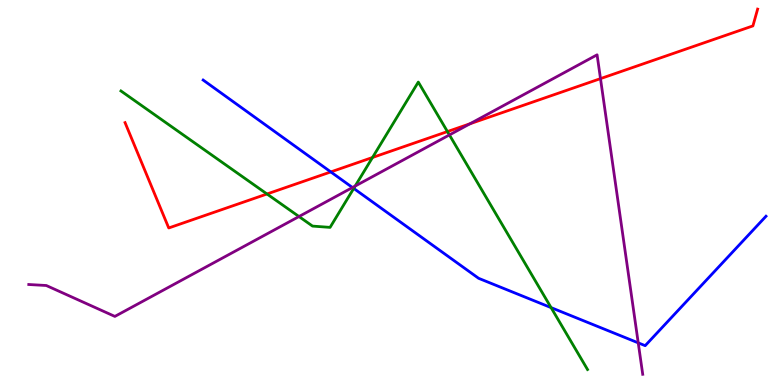[{'lines': ['blue', 'red'], 'intersections': [{'x': 4.27, 'y': 5.53}]}, {'lines': ['green', 'red'], 'intersections': [{'x': 3.45, 'y': 4.96}, {'x': 4.81, 'y': 5.91}, {'x': 5.77, 'y': 6.58}]}, {'lines': ['purple', 'red'], 'intersections': [{'x': 6.06, 'y': 6.79}, {'x': 7.75, 'y': 7.96}]}, {'lines': ['blue', 'green'], 'intersections': [{'x': 4.56, 'y': 5.11}, {'x': 7.11, 'y': 2.01}]}, {'lines': ['blue', 'purple'], 'intersections': [{'x': 4.55, 'y': 5.13}, {'x': 8.24, 'y': 1.09}]}, {'lines': ['green', 'purple'], 'intersections': [{'x': 3.86, 'y': 4.38}, {'x': 4.58, 'y': 5.17}, {'x': 5.8, 'y': 6.5}]}]